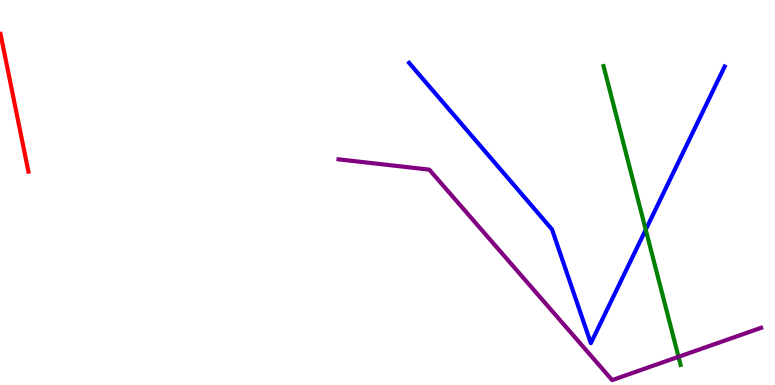[{'lines': ['blue', 'red'], 'intersections': []}, {'lines': ['green', 'red'], 'intersections': []}, {'lines': ['purple', 'red'], 'intersections': []}, {'lines': ['blue', 'green'], 'intersections': [{'x': 8.33, 'y': 4.03}]}, {'lines': ['blue', 'purple'], 'intersections': []}, {'lines': ['green', 'purple'], 'intersections': [{'x': 8.76, 'y': 0.732}]}]